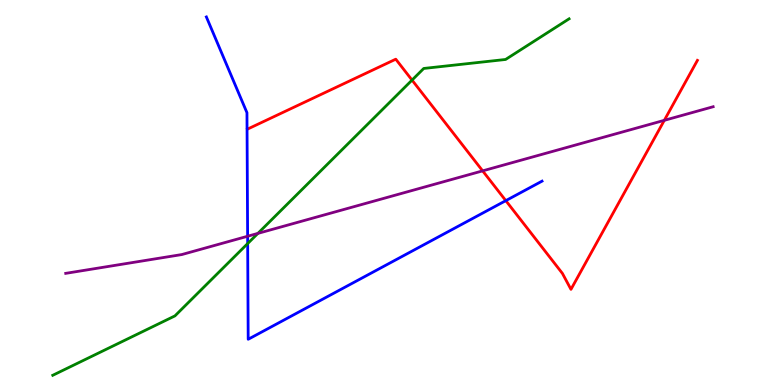[{'lines': ['blue', 'red'], 'intersections': [{'x': 6.53, 'y': 4.79}]}, {'lines': ['green', 'red'], 'intersections': [{'x': 5.32, 'y': 7.92}]}, {'lines': ['purple', 'red'], 'intersections': [{'x': 6.23, 'y': 5.56}, {'x': 8.57, 'y': 6.87}]}, {'lines': ['blue', 'green'], 'intersections': [{'x': 3.2, 'y': 3.67}]}, {'lines': ['blue', 'purple'], 'intersections': [{'x': 3.2, 'y': 3.86}]}, {'lines': ['green', 'purple'], 'intersections': [{'x': 3.33, 'y': 3.94}]}]